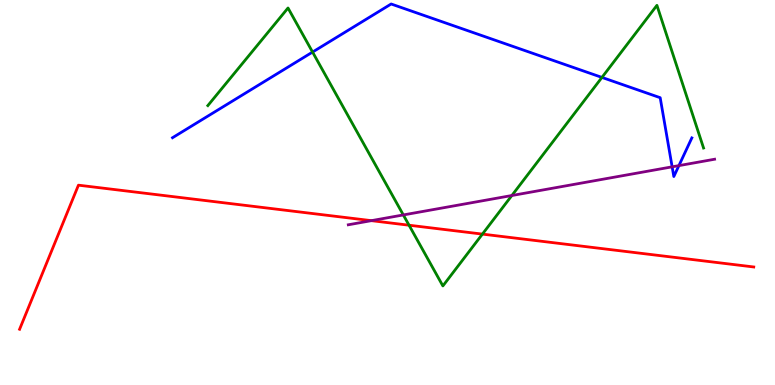[{'lines': ['blue', 'red'], 'intersections': []}, {'lines': ['green', 'red'], 'intersections': [{'x': 5.28, 'y': 4.15}, {'x': 6.22, 'y': 3.92}]}, {'lines': ['purple', 'red'], 'intersections': [{'x': 4.79, 'y': 4.27}]}, {'lines': ['blue', 'green'], 'intersections': [{'x': 4.03, 'y': 8.65}, {'x': 7.77, 'y': 7.99}]}, {'lines': ['blue', 'purple'], 'intersections': [{'x': 8.67, 'y': 5.67}, {'x': 8.76, 'y': 5.7}]}, {'lines': ['green', 'purple'], 'intersections': [{'x': 5.2, 'y': 4.42}, {'x': 6.6, 'y': 4.92}]}]